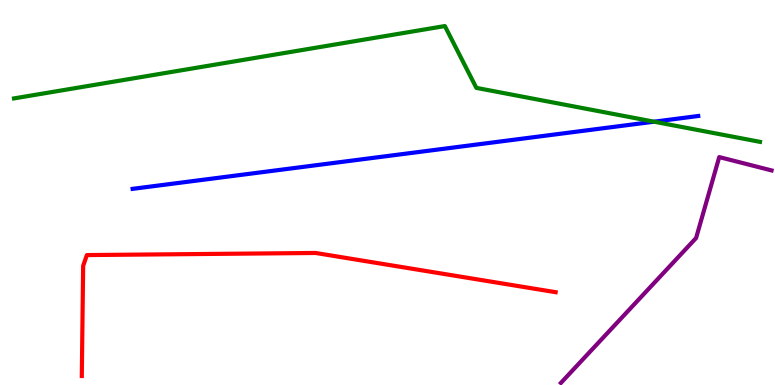[{'lines': ['blue', 'red'], 'intersections': []}, {'lines': ['green', 'red'], 'intersections': []}, {'lines': ['purple', 'red'], 'intersections': []}, {'lines': ['blue', 'green'], 'intersections': [{'x': 8.44, 'y': 6.84}]}, {'lines': ['blue', 'purple'], 'intersections': []}, {'lines': ['green', 'purple'], 'intersections': []}]